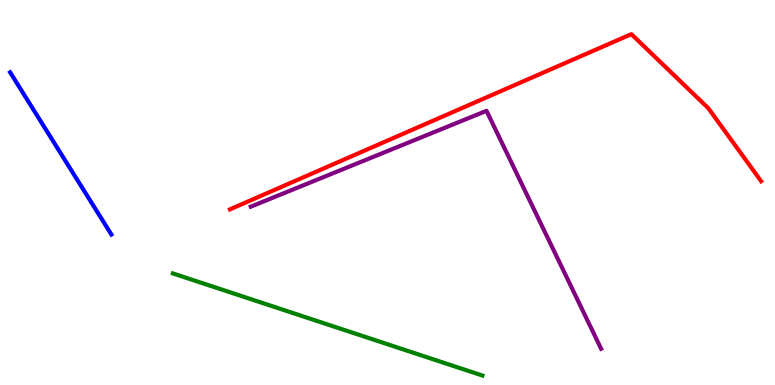[{'lines': ['blue', 'red'], 'intersections': []}, {'lines': ['green', 'red'], 'intersections': []}, {'lines': ['purple', 'red'], 'intersections': []}, {'lines': ['blue', 'green'], 'intersections': []}, {'lines': ['blue', 'purple'], 'intersections': []}, {'lines': ['green', 'purple'], 'intersections': []}]